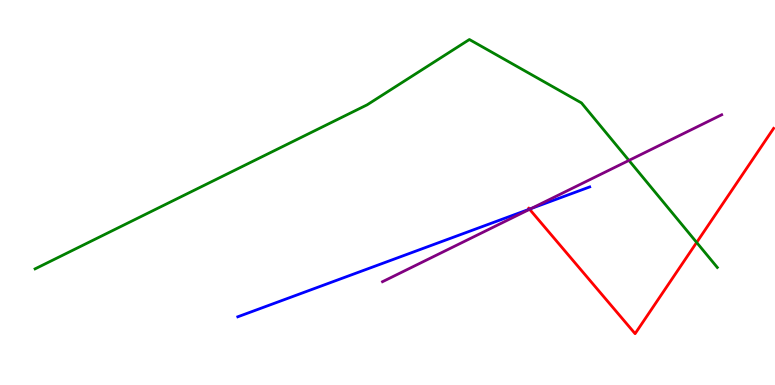[{'lines': ['blue', 'red'], 'intersections': [{'x': 6.83, 'y': 4.57}]}, {'lines': ['green', 'red'], 'intersections': [{'x': 8.99, 'y': 3.7}]}, {'lines': ['purple', 'red'], 'intersections': [{'x': 6.83, 'y': 4.56}]}, {'lines': ['blue', 'green'], 'intersections': []}, {'lines': ['blue', 'purple'], 'intersections': [{'x': 6.85, 'y': 4.58}]}, {'lines': ['green', 'purple'], 'intersections': [{'x': 8.12, 'y': 5.83}]}]